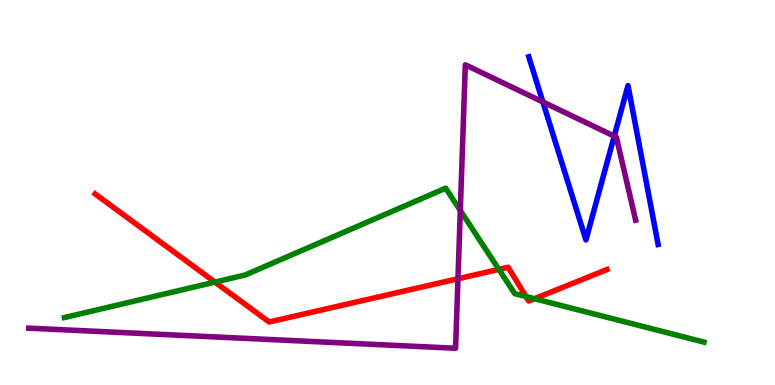[{'lines': ['blue', 'red'], 'intersections': []}, {'lines': ['green', 'red'], 'intersections': [{'x': 2.77, 'y': 2.67}, {'x': 6.44, 'y': 3.0}, {'x': 6.79, 'y': 2.3}, {'x': 6.9, 'y': 2.24}]}, {'lines': ['purple', 'red'], 'intersections': [{'x': 5.91, 'y': 2.76}]}, {'lines': ['blue', 'green'], 'intersections': []}, {'lines': ['blue', 'purple'], 'intersections': [{'x': 7.0, 'y': 7.35}, {'x': 7.93, 'y': 6.46}]}, {'lines': ['green', 'purple'], 'intersections': [{'x': 5.94, 'y': 4.53}]}]